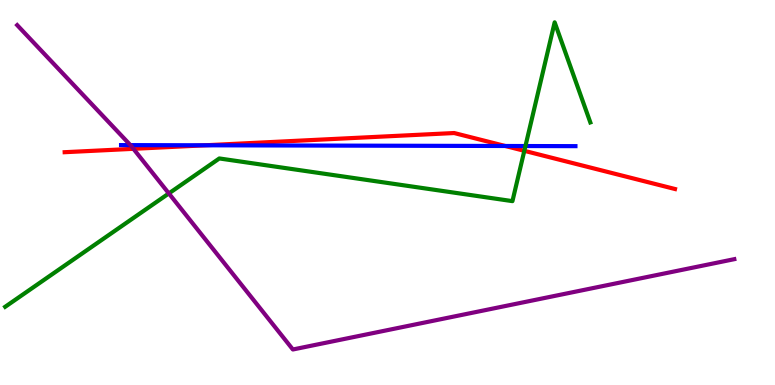[{'lines': ['blue', 'red'], 'intersections': [{'x': 2.65, 'y': 6.23}, {'x': 6.52, 'y': 6.21}]}, {'lines': ['green', 'red'], 'intersections': [{'x': 6.77, 'y': 6.08}]}, {'lines': ['purple', 'red'], 'intersections': [{'x': 1.72, 'y': 6.13}]}, {'lines': ['blue', 'green'], 'intersections': [{'x': 6.78, 'y': 6.21}]}, {'lines': ['blue', 'purple'], 'intersections': [{'x': 1.68, 'y': 6.23}]}, {'lines': ['green', 'purple'], 'intersections': [{'x': 2.18, 'y': 4.98}]}]